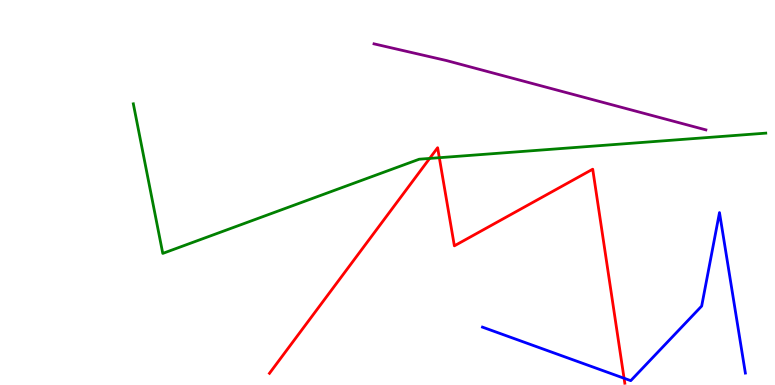[{'lines': ['blue', 'red'], 'intersections': [{'x': 8.05, 'y': 0.175}]}, {'lines': ['green', 'red'], 'intersections': [{'x': 5.54, 'y': 5.89}, {'x': 5.67, 'y': 5.9}]}, {'lines': ['purple', 'red'], 'intersections': []}, {'lines': ['blue', 'green'], 'intersections': []}, {'lines': ['blue', 'purple'], 'intersections': []}, {'lines': ['green', 'purple'], 'intersections': []}]